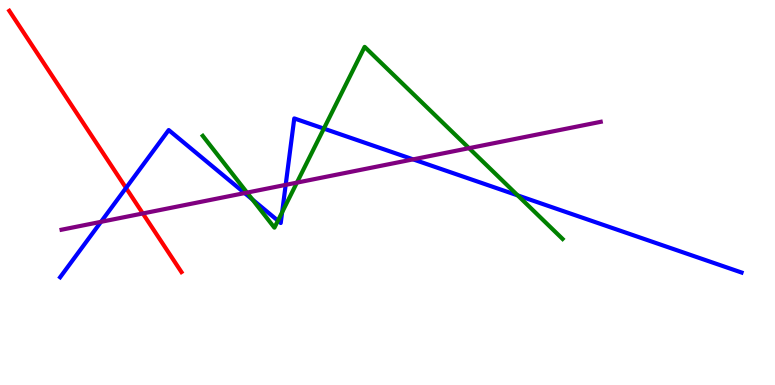[{'lines': ['blue', 'red'], 'intersections': [{'x': 1.63, 'y': 5.12}]}, {'lines': ['green', 'red'], 'intersections': []}, {'lines': ['purple', 'red'], 'intersections': [{'x': 1.84, 'y': 4.46}]}, {'lines': ['blue', 'green'], 'intersections': [{'x': 3.26, 'y': 4.82}, {'x': 3.59, 'y': 4.27}, {'x': 3.64, 'y': 4.49}, {'x': 4.18, 'y': 6.66}, {'x': 6.68, 'y': 4.92}]}, {'lines': ['blue', 'purple'], 'intersections': [{'x': 1.3, 'y': 4.24}, {'x': 3.16, 'y': 4.99}, {'x': 3.69, 'y': 5.2}, {'x': 5.33, 'y': 5.86}]}, {'lines': ['green', 'purple'], 'intersections': [{'x': 3.19, 'y': 5.0}, {'x': 3.83, 'y': 5.26}, {'x': 6.05, 'y': 6.15}]}]